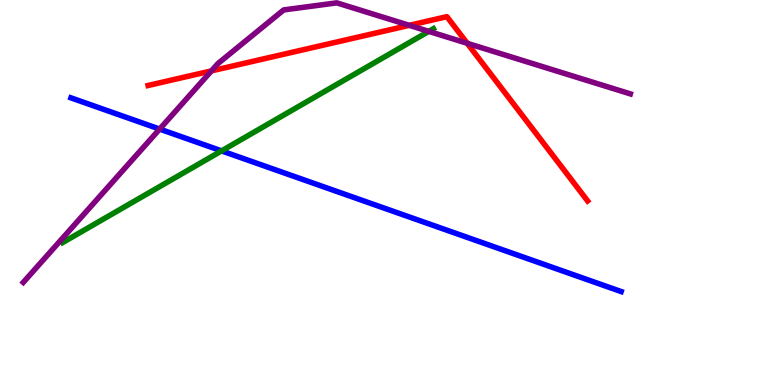[{'lines': ['blue', 'red'], 'intersections': []}, {'lines': ['green', 'red'], 'intersections': []}, {'lines': ['purple', 'red'], 'intersections': [{'x': 2.73, 'y': 8.16}, {'x': 5.28, 'y': 9.34}, {'x': 6.03, 'y': 8.88}]}, {'lines': ['blue', 'green'], 'intersections': [{'x': 2.86, 'y': 6.08}]}, {'lines': ['blue', 'purple'], 'intersections': [{'x': 2.06, 'y': 6.65}]}, {'lines': ['green', 'purple'], 'intersections': [{'x': 5.53, 'y': 9.19}]}]